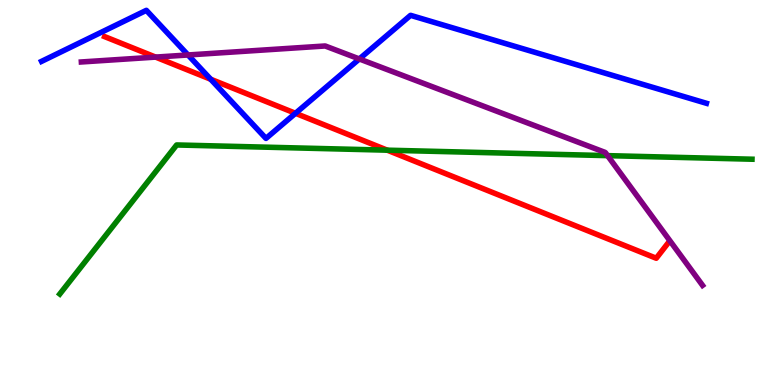[{'lines': ['blue', 'red'], 'intersections': [{'x': 2.72, 'y': 7.94}, {'x': 3.81, 'y': 7.06}]}, {'lines': ['green', 'red'], 'intersections': [{'x': 5.0, 'y': 6.1}]}, {'lines': ['purple', 'red'], 'intersections': [{'x': 2.01, 'y': 8.52}]}, {'lines': ['blue', 'green'], 'intersections': []}, {'lines': ['blue', 'purple'], 'intersections': [{'x': 2.43, 'y': 8.57}, {'x': 4.64, 'y': 8.47}]}, {'lines': ['green', 'purple'], 'intersections': [{'x': 7.84, 'y': 5.96}]}]